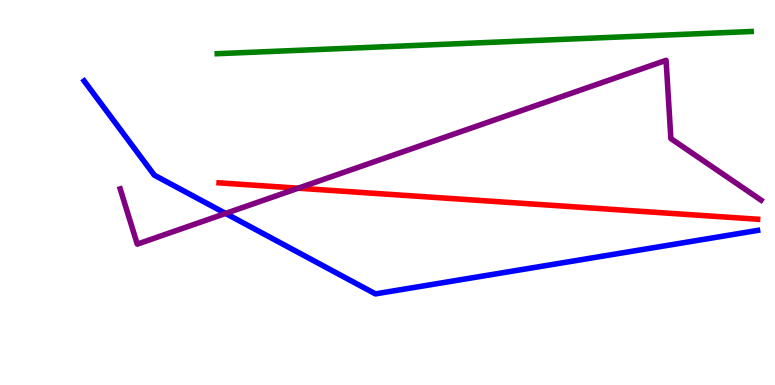[{'lines': ['blue', 'red'], 'intersections': []}, {'lines': ['green', 'red'], 'intersections': []}, {'lines': ['purple', 'red'], 'intersections': [{'x': 3.85, 'y': 5.11}]}, {'lines': ['blue', 'green'], 'intersections': []}, {'lines': ['blue', 'purple'], 'intersections': [{'x': 2.91, 'y': 4.46}]}, {'lines': ['green', 'purple'], 'intersections': []}]